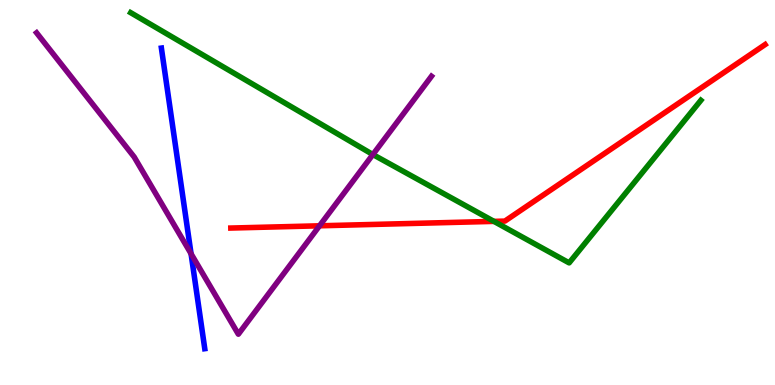[{'lines': ['blue', 'red'], 'intersections': []}, {'lines': ['green', 'red'], 'intersections': [{'x': 6.37, 'y': 4.25}]}, {'lines': ['purple', 'red'], 'intersections': [{'x': 4.12, 'y': 4.13}]}, {'lines': ['blue', 'green'], 'intersections': []}, {'lines': ['blue', 'purple'], 'intersections': [{'x': 2.47, 'y': 3.41}]}, {'lines': ['green', 'purple'], 'intersections': [{'x': 4.81, 'y': 5.99}]}]